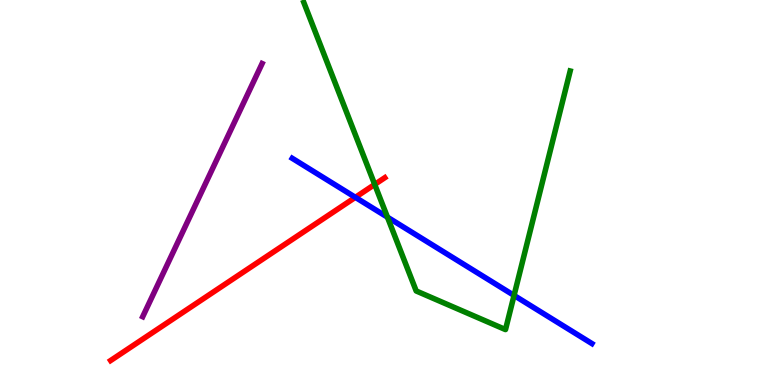[{'lines': ['blue', 'red'], 'intersections': [{'x': 4.59, 'y': 4.87}]}, {'lines': ['green', 'red'], 'intersections': [{'x': 4.83, 'y': 5.21}]}, {'lines': ['purple', 'red'], 'intersections': []}, {'lines': ['blue', 'green'], 'intersections': [{'x': 5.0, 'y': 4.36}, {'x': 6.63, 'y': 2.33}]}, {'lines': ['blue', 'purple'], 'intersections': []}, {'lines': ['green', 'purple'], 'intersections': []}]